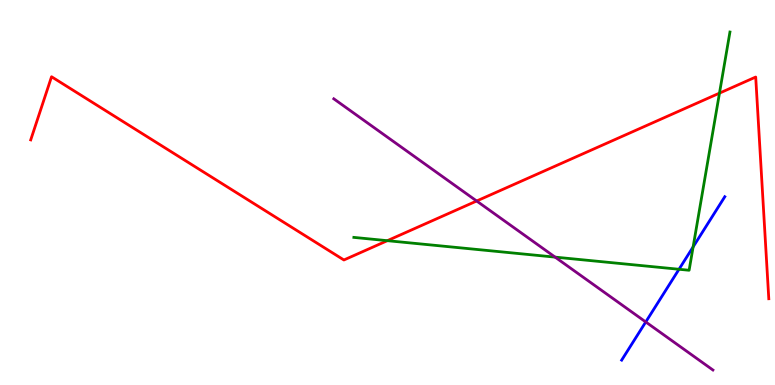[{'lines': ['blue', 'red'], 'intersections': []}, {'lines': ['green', 'red'], 'intersections': [{'x': 5.0, 'y': 3.75}, {'x': 9.28, 'y': 7.58}]}, {'lines': ['purple', 'red'], 'intersections': [{'x': 6.15, 'y': 4.78}]}, {'lines': ['blue', 'green'], 'intersections': [{'x': 8.76, 'y': 3.01}, {'x': 8.94, 'y': 3.59}]}, {'lines': ['blue', 'purple'], 'intersections': [{'x': 8.33, 'y': 1.64}]}, {'lines': ['green', 'purple'], 'intersections': [{'x': 7.16, 'y': 3.32}]}]